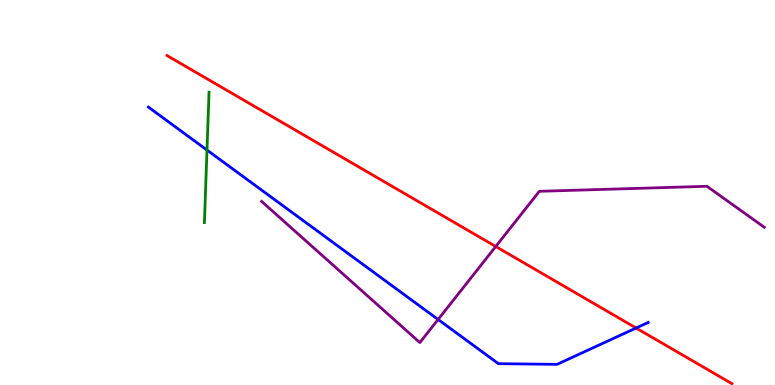[{'lines': ['blue', 'red'], 'intersections': [{'x': 8.21, 'y': 1.48}]}, {'lines': ['green', 'red'], 'intersections': []}, {'lines': ['purple', 'red'], 'intersections': [{'x': 6.4, 'y': 3.6}]}, {'lines': ['blue', 'green'], 'intersections': [{'x': 2.67, 'y': 6.1}]}, {'lines': ['blue', 'purple'], 'intersections': [{'x': 5.65, 'y': 1.7}]}, {'lines': ['green', 'purple'], 'intersections': []}]